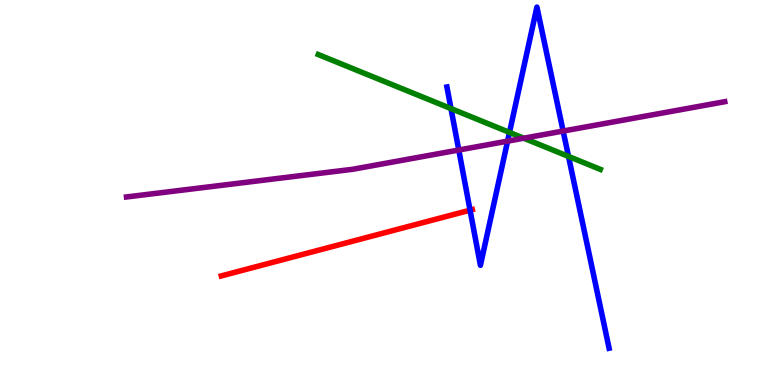[{'lines': ['blue', 'red'], 'intersections': [{'x': 6.07, 'y': 4.54}]}, {'lines': ['green', 'red'], 'intersections': []}, {'lines': ['purple', 'red'], 'intersections': []}, {'lines': ['blue', 'green'], 'intersections': [{'x': 5.82, 'y': 7.18}, {'x': 6.57, 'y': 6.56}, {'x': 7.34, 'y': 5.94}]}, {'lines': ['blue', 'purple'], 'intersections': [{'x': 5.92, 'y': 6.1}, {'x': 6.55, 'y': 6.33}, {'x': 7.27, 'y': 6.6}]}, {'lines': ['green', 'purple'], 'intersections': [{'x': 6.76, 'y': 6.41}]}]